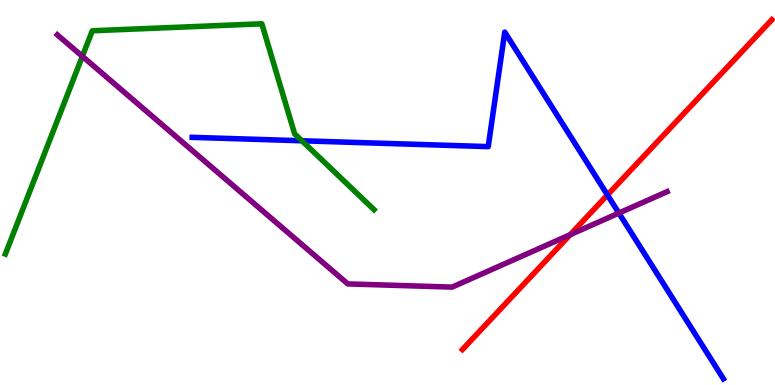[{'lines': ['blue', 'red'], 'intersections': [{'x': 7.84, 'y': 4.94}]}, {'lines': ['green', 'red'], 'intersections': []}, {'lines': ['purple', 'red'], 'intersections': [{'x': 7.36, 'y': 3.9}]}, {'lines': ['blue', 'green'], 'intersections': [{'x': 3.9, 'y': 6.34}]}, {'lines': ['blue', 'purple'], 'intersections': [{'x': 7.99, 'y': 4.47}]}, {'lines': ['green', 'purple'], 'intersections': [{'x': 1.06, 'y': 8.54}]}]